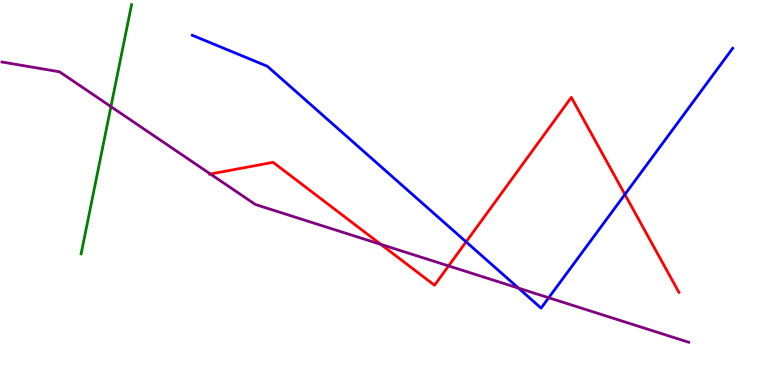[{'lines': ['blue', 'red'], 'intersections': [{'x': 6.01, 'y': 3.72}, {'x': 8.06, 'y': 4.95}]}, {'lines': ['green', 'red'], 'intersections': []}, {'lines': ['purple', 'red'], 'intersections': [{'x': 2.71, 'y': 5.48}, {'x': 4.91, 'y': 3.65}, {'x': 5.79, 'y': 3.09}]}, {'lines': ['blue', 'green'], 'intersections': []}, {'lines': ['blue', 'purple'], 'intersections': [{'x': 6.69, 'y': 2.52}, {'x': 7.08, 'y': 2.27}]}, {'lines': ['green', 'purple'], 'intersections': [{'x': 1.43, 'y': 7.23}]}]